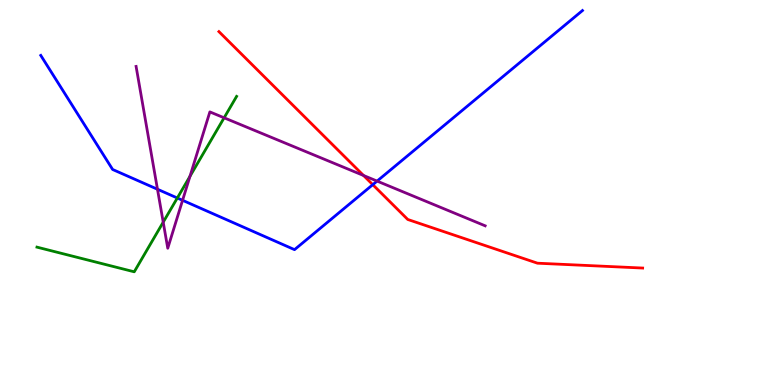[{'lines': ['blue', 'red'], 'intersections': [{'x': 4.81, 'y': 5.2}]}, {'lines': ['green', 'red'], 'intersections': []}, {'lines': ['purple', 'red'], 'intersections': [{'x': 4.69, 'y': 5.44}]}, {'lines': ['blue', 'green'], 'intersections': [{'x': 2.29, 'y': 4.86}]}, {'lines': ['blue', 'purple'], 'intersections': [{'x': 2.03, 'y': 5.08}, {'x': 2.36, 'y': 4.8}, {'x': 4.87, 'y': 5.3}]}, {'lines': ['green', 'purple'], 'intersections': [{'x': 2.11, 'y': 4.23}, {'x': 2.45, 'y': 5.42}, {'x': 2.89, 'y': 6.94}]}]